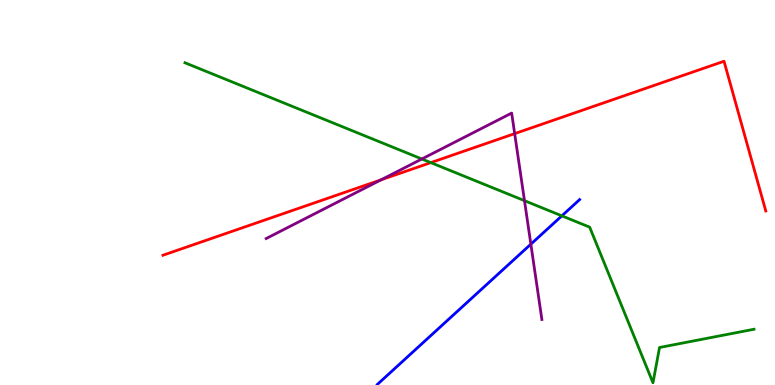[{'lines': ['blue', 'red'], 'intersections': []}, {'lines': ['green', 'red'], 'intersections': [{'x': 5.56, 'y': 5.78}]}, {'lines': ['purple', 'red'], 'intersections': [{'x': 4.92, 'y': 5.33}, {'x': 6.64, 'y': 6.53}]}, {'lines': ['blue', 'green'], 'intersections': [{'x': 7.25, 'y': 4.39}]}, {'lines': ['blue', 'purple'], 'intersections': [{'x': 6.85, 'y': 3.66}]}, {'lines': ['green', 'purple'], 'intersections': [{'x': 5.44, 'y': 5.87}, {'x': 6.77, 'y': 4.79}]}]